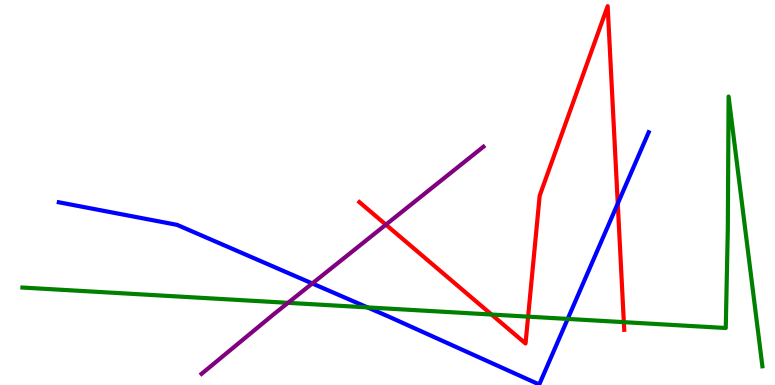[{'lines': ['blue', 'red'], 'intersections': [{'x': 7.97, 'y': 4.71}]}, {'lines': ['green', 'red'], 'intersections': [{'x': 6.34, 'y': 1.83}, {'x': 6.81, 'y': 1.78}, {'x': 8.05, 'y': 1.63}]}, {'lines': ['purple', 'red'], 'intersections': [{'x': 4.98, 'y': 4.16}]}, {'lines': ['blue', 'green'], 'intersections': [{'x': 4.74, 'y': 2.02}, {'x': 7.33, 'y': 1.72}]}, {'lines': ['blue', 'purple'], 'intersections': [{'x': 4.03, 'y': 2.64}]}, {'lines': ['green', 'purple'], 'intersections': [{'x': 3.72, 'y': 2.13}]}]